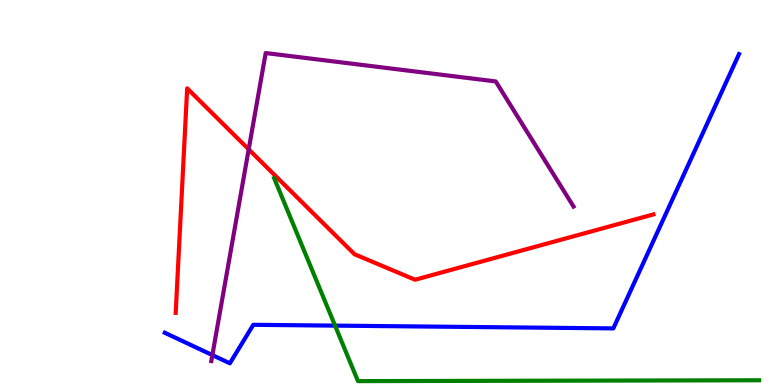[{'lines': ['blue', 'red'], 'intersections': []}, {'lines': ['green', 'red'], 'intersections': []}, {'lines': ['purple', 'red'], 'intersections': [{'x': 3.21, 'y': 6.12}]}, {'lines': ['blue', 'green'], 'intersections': [{'x': 4.32, 'y': 1.54}]}, {'lines': ['blue', 'purple'], 'intersections': [{'x': 2.74, 'y': 0.777}]}, {'lines': ['green', 'purple'], 'intersections': []}]